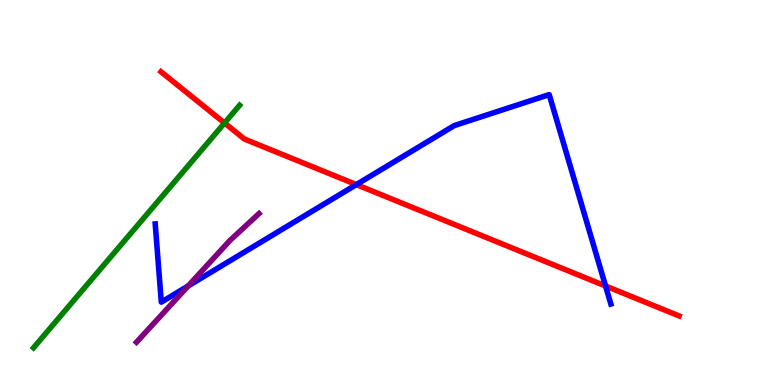[{'lines': ['blue', 'red'], 'intersections': [{'x': 4.6, 'y': 5.21}, {'x': 7.81, 'y': 2.57}]}, {'lines': ['green', 'red'], 'intersections': [{'x': 2.9, 'y': 6.8}]}, {'lines': ['purple', 'red'], 'intersections': []}, {'lines': ['blue', 'green'], 'intersections': []}, {'lines': ['blue', 'purple'], 'intersections': [{'x': 2.43, 'y': 2.57}]}, {'lines': ['green', 'purple'], 'intersections': []}]